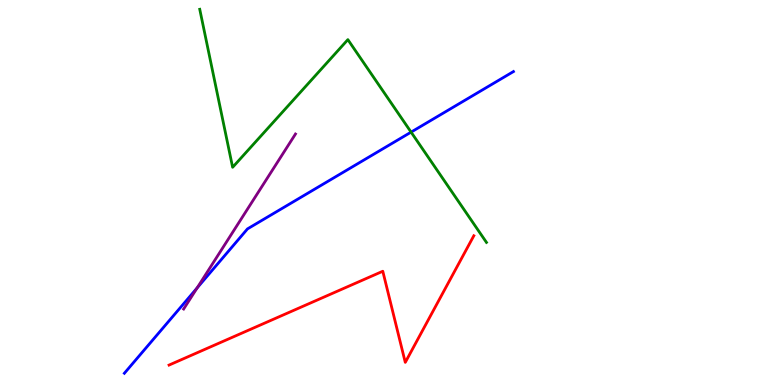[{'lines': ['blue', 'red'], 'intersections': []}, {'lines': ['green', 'red'], 'intersections': []}, {'lines': ['purple', 'red'], 'intersections': []}, {'lines': ['blue', 'green'], 'intersections': [{'x': 5.3, 'y': 6.57}]}, {'lines': ['blue', 'purple'], 'intersections': [{'x': 2.54, 'y': 2.52}]}, {'lines': ['green', 'purple'], 'intersections': []}]